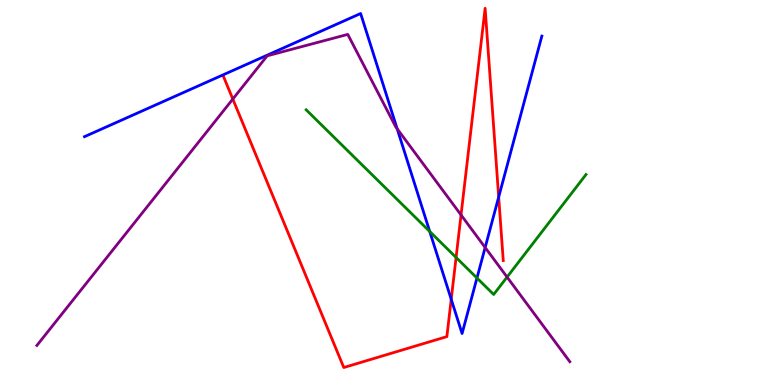[{'lines': ['blue', 'red'], 'intersections': [{'x': 5.82, 'y': 2.23}, {'x': 6.43, 'y': 4.88}]}, {'lines': ['green', 'red'], 'intersections': [{'x': 5.89, 'y': 3.31}]}, {'lines': ['purple', 'red'], 'intersections': [{'x': 3.0, 'y': 7.43}, {'x': 5.95, 'y': 4.42}]}, {'lines': ['blue', 'green'], 'intersections': [{'x': 5.54, 'y': 3.99}, {'x': 6.15, 'y': 2.78}]}, {'lines': ['blue', 'purple'], 'intersections': [{'x': 5.12, 'y': 6.65}, {'x': 6.26, 'y': 3.57}]}, {'lines': ['green', 'purple'], 'intersections': [{'x': 6.54, 'y': 2.8}]}]